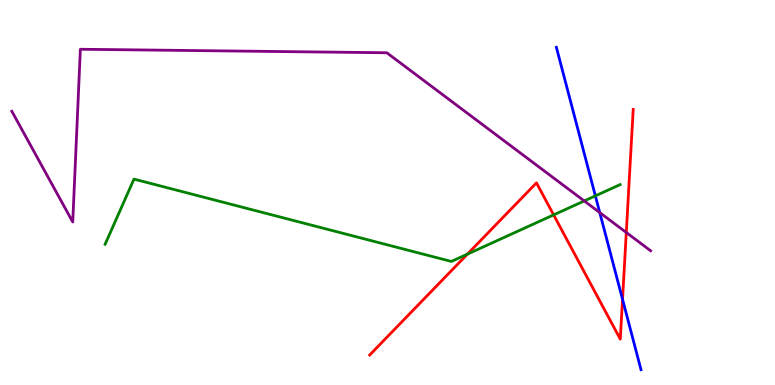[{'lines': ['blue', 'red'], 'intersections': [{'x': 8.03, 'y': 2.23}]}, {'lines': ['green', 'red'], 'intersections': [{'x': 6.03, 'y': 3.4}, {'x': 7.14, 'y': 4.42}]}, {'lines': ['purple', 'red'], 'intersections': [{'x': 8.08, 'y': 3.96}]}, {'lines': ['blue', 'green'], 'intersections': [{'x': 7.68, 'y': 4.91}]}, {'lines': ['blue', 'purple'], 'intersections': [{'x': 7.74, 'y': 4.48}]}, {'lines': ['green', 'purple'], 'intersections': [{'x': 7.54, 'y': 4.78}]}]